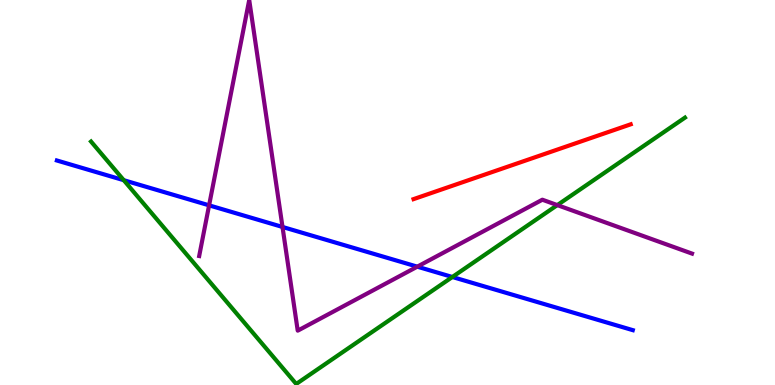[{'lines': ['blue', 'red'], 'intersections': []}, {'lines': ['green', 'red'], 'intersections': []}, {'lines': ['purple', 'red'], 'intersections': []}, {'lines': ['blue', 'green'], 'intersections': [{'x': 1.6, 'y': 5.32}, {'x': 5.84, 'y': 2.81}]}, {'lines': ['blue', 'purple'], 'intersections': [{'x': 2.7, 'y': 4.67}, {'x': 3.65, 'y': 4.1}, {'x': 5.38, 'y': 3.07}]}, {'lines': ['green', 'purple'], 'intersections': [{'x': 7.19, 'y': 4.67}]}]